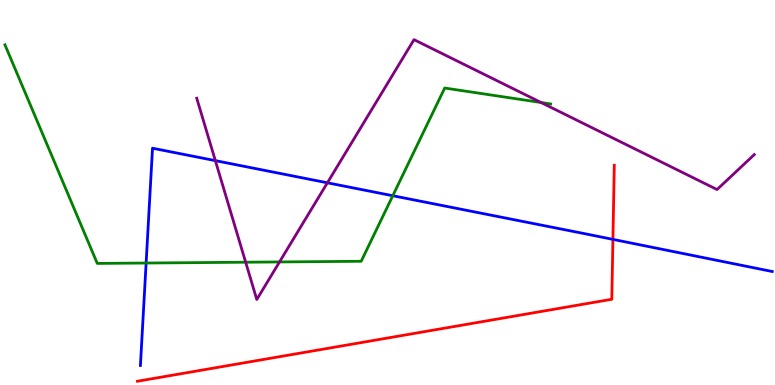[{'lines': ['blue', 'red'], 'intersections': [{'x': 7.91, 'y': 3.78}]}, {'lines': ['green', 'red'], 'intersections': []}, {'lines': ['purple', 'red'], 'intersections': []}, {'lines': ['blue', 'green'], 'intersections': [{'x': 1.89, 'y': 3.17}, {'x': 5.07, 'y': 4.92}]}, {'lines': ['blue', 'purple'], 'intersections': [{'x': 2.78, 'y': 5.83}, {'x': 4.22, 'y': 5.25}]}, {'lines': ['green', 'purple'], 'intersections': [{'x': 3.17, 'y': 3.19}, {'x': 3.61, 'y': 3.2}, {'x': 6.98, 'y': 7.34}]}]